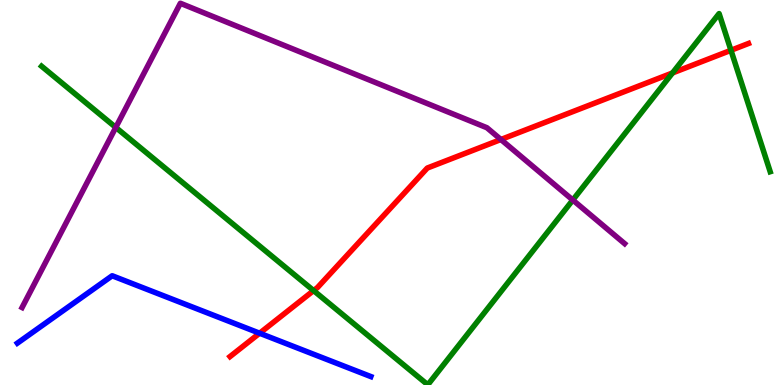[{'lines': ['blue', 'red'], 'intersections': [{'x': 3.35, 'y': 1.34}]}, {'lines': ['green', 'red'], 'intersections': [{'x': 4.05, 'y': 2.45}, {'x': 8.68, 'y': 8.11}, {'x': 9.43, 'y': 8.69}]}, {'lines': ['purple', 'red'], 'intersections': [{'x': 6.46, 'y': 6.38}]}, {'lines': ['blue', 'green'], 'intersections': []}, {'lines': ['blue', 'purple'], 'intersections': []}, {'lines': ['green', 'purple'], 'intersections': [{'x': 1.49, 'y': 6.69}, {'x': 7.39, 'y': 4.8}]}]